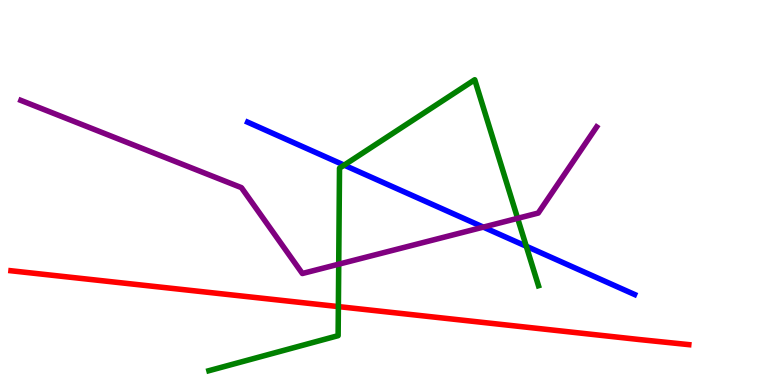[{'lines': ['blue', 'red'], 'intersections': []}, {'lines': ['green', 'red'], 'intersections': [{'x': 4.37, 'y': 2.04}]}, {'lines': ['purple', 'red'], 'intersections': []}, {'lines': ['blue', 'green'], 'intersections': [{'x': 4.44, 'y': 5.71}, {'x': 6.79, 'y': 3.6}]}, {'lines': ['blue', 'purple'], 'intersections': [{'x': 6.24, 'y': 4.1}]}, {'lines': ['green', 'purple'], 'intersections': [{'x': 4.37, 'y': 3.14}, {'x': 6.68, 'y': 4.33}]}]